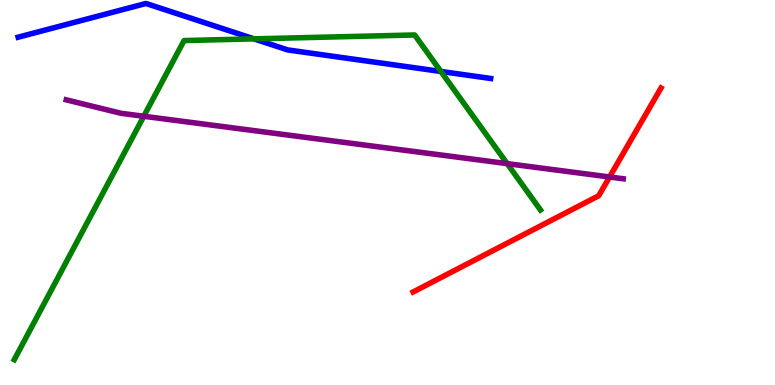[{'lines': ['blue', 'red'], 'intersections': []}, {'lines': ['green', 'red'], 'intersections': []}, {'lines': ['purple', 'red'], 'intersections': [{'x': 7.87, 'y': 5.4}]}, {'lines': ['blue', 'green'], 'intersections': [{'x': 3.28, 'y': 8.99}, {'x': 5.69, 'y': 8.14}]}, {'lines': ['blue', 'purple'], 'intersections': []}, {'lines': ['green', 'purple'], 'intersections': [{'x': 1.86, 'y': 6.98}, {'x': 6.54, 'y': 5.75}]}]